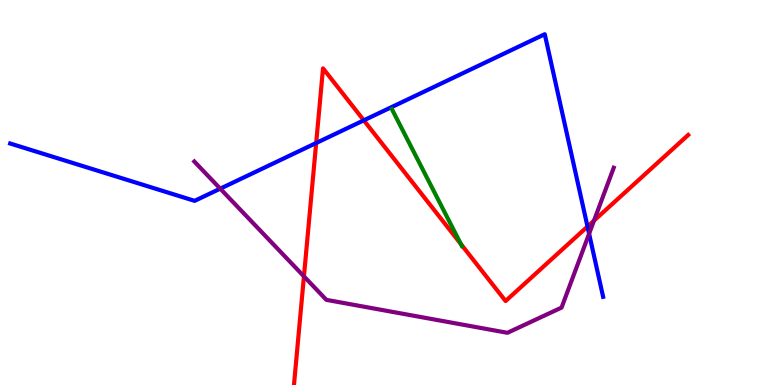[{'lines': ['blue', 'red'], 'intersections': [{'x': 4.08, 'y': 6.29}, {'x': 4.69, 'y': 6.87}, {'x': 7.58, 'y': 4.12}]}, {'lines': ['green', 'red'], 'intersections': [{'x': 5.95, 'y': 3.66}]}, {'lines': ['purple', 'red'], 'intersections': [{'x': 3.92, 'y': 2.82}, {'x': 7.66, 'y': 4.27}]}, {'lines': ['blue', 'green'], 'intersections': []}, {'lines': ['blue', 'purple'], 'intersections': [{'x': 2.84, 'y': 5.1}, {'x': 7.6, 'y': 3.93}]}, {'lines': ['green', 'purple'], 'intersections': []}]